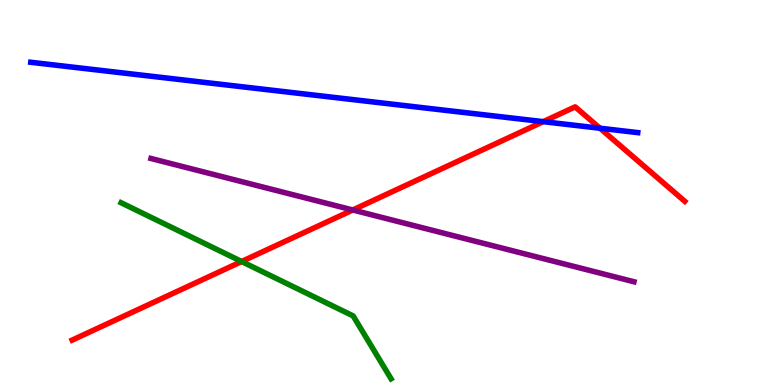[{'lines': ['blue', 'red'], 'intersections': [{'x': 7.01, 'y': 6.84}, {'x': 7.74, 'y': 6.67}]}, {'lines': ['green', 'red'], 'intersections': [{'x': 3.12, 'y': 3.21}]}, {'lines': ['purple', 'red'], 'intersections': [{'x': 4.55, 'y': 4.55}]}, {'lines': ['blue', 'green'], 'intersections': []}, {'lines': ['blue', 'purple'], 'intersections': []}, {'lines': ['green', 'purple'], 'intersections': []}]